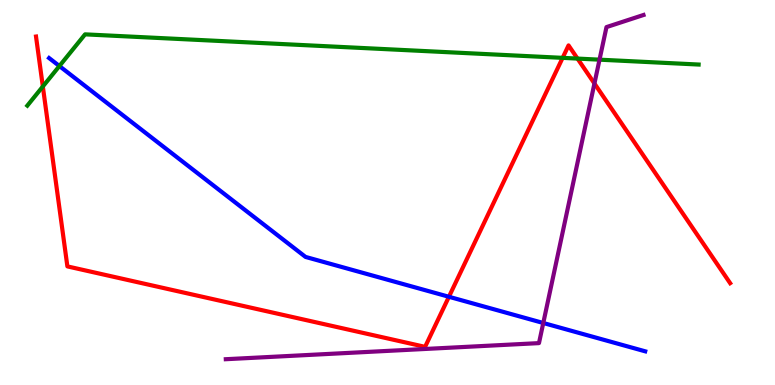[{'lines': ['blue', 'red'], 'intersections': [{'x': 5.79, 'y': 2.29}]}, {'lines': ['green', 'red'], 'intersections': [{'x': 0.553, 'y': 7.75}, {'x': 7.26, 'y': 8.5}, {'x': 7.45, 'y': 8.48}]}, {'lines': ['purple', 'red'], 'intersections': [{'x': 7.67, 'y': 7.83}]}, {'lines': ['blue', 'green'], 'intersections': [{'x': 0.766, 'y': 8.28}]}, {'lines': ['blue', 'purple'], 'intersections': [{'x': 7.01, 'y': 1.61}]}, {'lines': ['green', 'purple'], 'intersections': [{'x': 7.74, 'y': 8.45}]}]